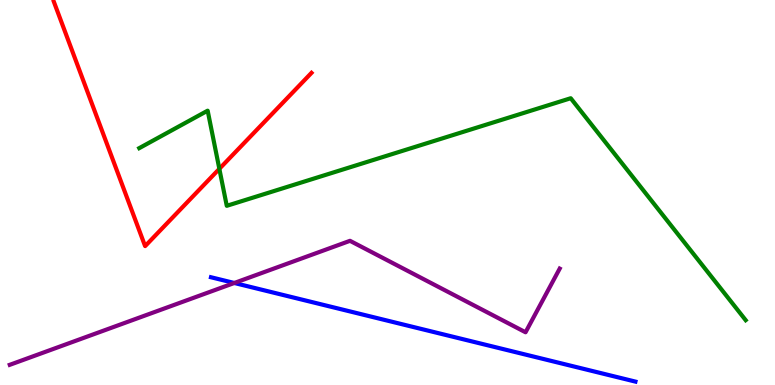[{'lines': ['blue', 'red'], 'intersections': []}, {'lines': ['green', 'red'], 'intersections': [{'x': 2.83, 'y': 5.61}]}, {'lines': ['purple', 'red'], 'intersections': []}, {'lines': ['blue', 'green'], 'intersections': []}, {'lines': ['blue', 'purple'], 'intersections': [{'x': 3.02, 'y': 2.65}]}, {'lines': ['green', 'purple'], 'intersections': []}]